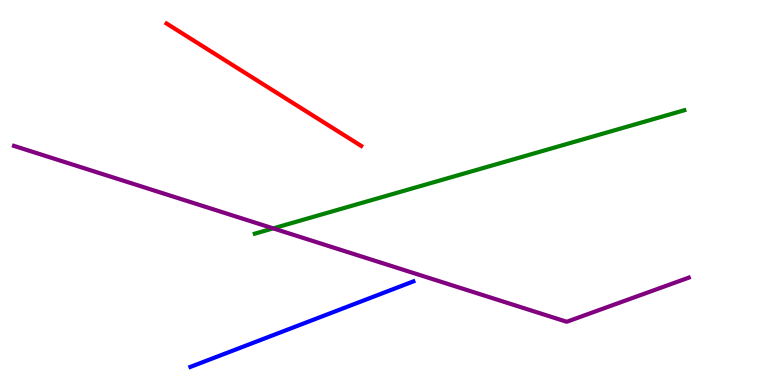[{'lines': ['blue', 'red'], 'intersections': []}, {'lines': ['green', 'red'], 'intersections': []}, {'lines': ['purple', 'red'], 'intersections': []}, {'lines': ['blue', 'green'], 'intersections': []}, {'lines': ['blue', 'purple'], 'intersections': []}, {'lines': ['green', 'purple'], 'intersections': [{'x': 3.53, 'y': 4.07}]}]